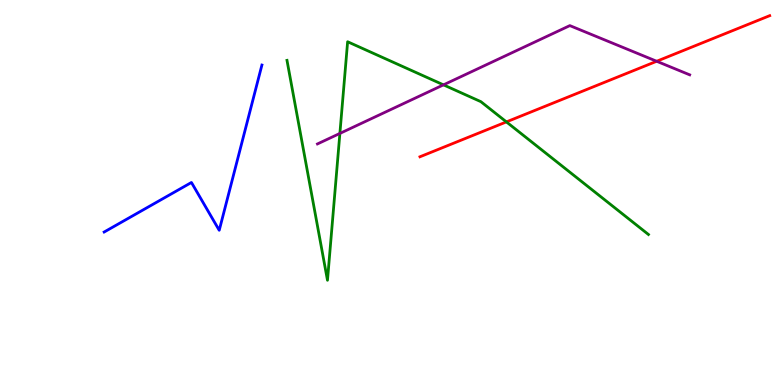[{'lines': ['blue', 'red'], 'intersections': []}, {'lines': ['green', 'red'], 'intersections': [{'x': 6.53, 'y': 6.83}]}, {'lines': ['purple', 'red'], 'intersections': [{'x': 8.47, 'y': 8.41}]}, {'lines': ['blue', 'green'], 'intersections': []}, {'lines': ['blue', 'purple'], 'intersections': []}, {'lines': ['green', 'purple'], 'intersections': [{'x': 4.39, 'y': 6.53}, {'x': 5.72, 'y': 7.8}]}]